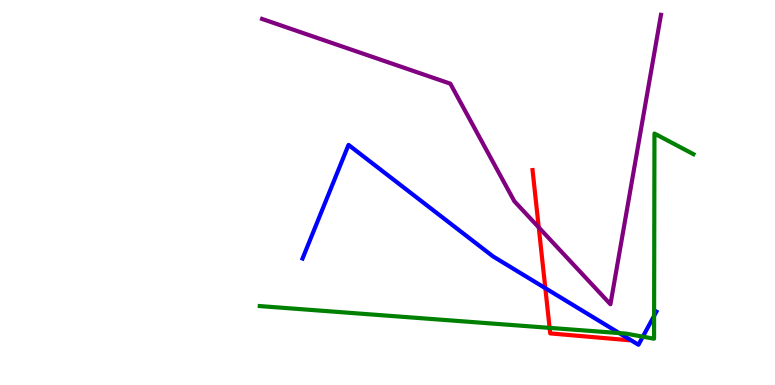[{'lines': ['blue', 'red'], 'intersections': [{'x': 7.04, 'y': 2.51}]}, {'lines': ['green', 'red'], 'intersections': [{'x': 7.09, 'y': 1.48}]}, {'lines': ['purple', 'red'], 'intersections': [{'x': 6.95, 'y': 4.09}]}, {'lines': ['blue', 'green'], 'intersections': [{'x': 7.99, 'y': 1.35}, {'x': 8.29, 'y': 1.26}, {'x': 8.44, 'y': 1.8}]}, {'lines': ['blue', 'purple'], 'intersections': []}, {'lines': ['green', 'purple'], 'intersections': []}]